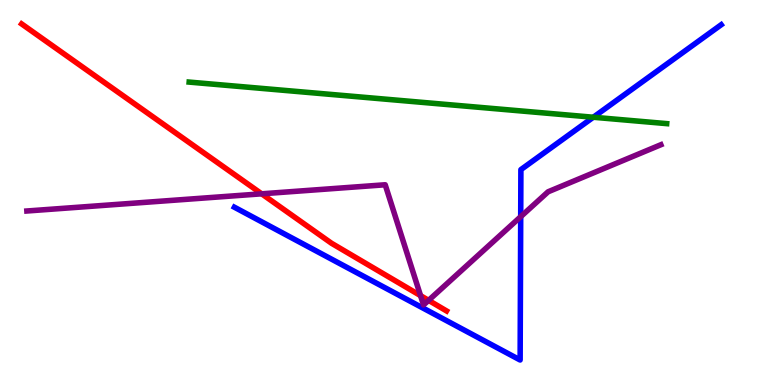[{'lines': ['blue', 'red'], 'intersections': []}, {'lines': ['green', 'red'], 'intersections': []}, {'lines': ['purple', 'red'], 'intersections': [{'x': 3.38, 'y': 4.97}, {'x': 5.43, 'y': 2.32}, {'x': 5.53, 'y': 2.2}]}, {'lines': ['blue', 'green'], 'intersections': [{'x': 7.66, 'y': 6.95}]}, {'lines': ['blue', 'purple'], 'intersections': [{'x': 6.72, 'y': 4.37}]}, {'lines': ['green', 'purple'], 'intersections': []}]